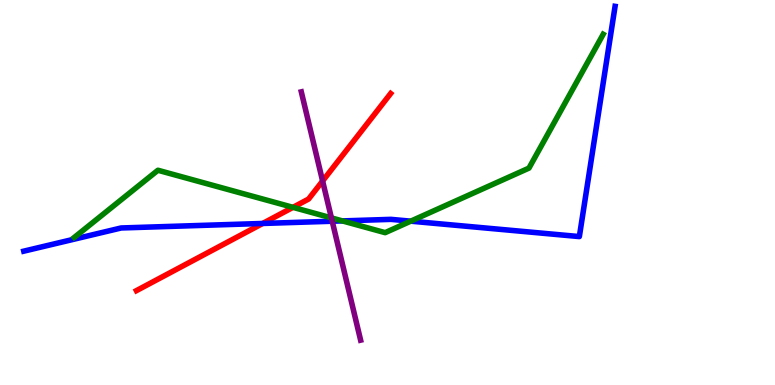[{'lines': ['blue', 'red'], 'intersections': [{'x': 3.39, 'y': 4.2}]}, {'lines': ['green', 'red'], 'intersections': [{'x': 3.78, 'y': 4.61}]}, {'lines': ['purple', 'red'], 'intersections': [{'x': 4.16, 'y': 5.3}]}, {'lines': ['blue', 'green'], 'intersections': [{'x': 4.42, 'y': 4.26}, {'x': 5.3, 'y': 4.26}]}, {'lines': ['blue', 'purple'], 'intersections': [{'x': 4.29, 'y': 4.25}]}, {'lines': ['green', 'purple'], 'intersections': [{'x': 4.28, 'y': 4.34}]}]